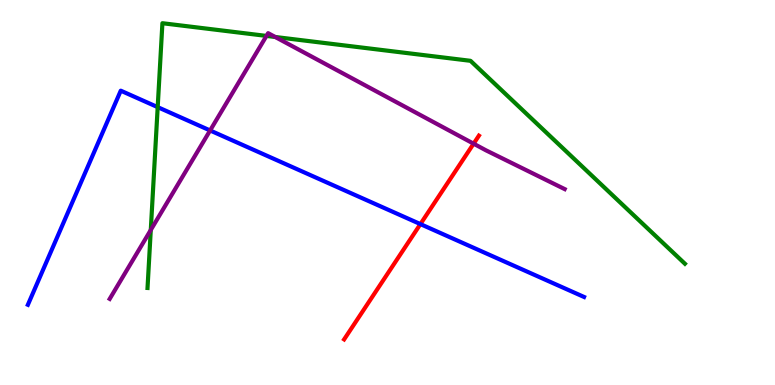[{'lines': ['blue', 'red'], 'intersections': [{'x': 5.42, 'y': 4.18}]}, {'lines': ['green', 'red'], 'intersections': []}, {'lines': ['purple', 'red'], 'intersections': [{'x': 6.11, 'y': 6.27}]}, {'lines': ['blue', 'green'], 'intersections': [{'x': 2.03, 'y': 7.22}]}, {'lines': ['blue', 'purple'], 'intersections': [{'x': 2.71, 'y': 6.61}]}, {'lines': ['green', 'purple'], 'intersections': [{'x': 1.95, 'y': 4.03}, {'x': 3.44, 'y': 9.07}, {'x': 3.55, 'y': 9.04}]}]